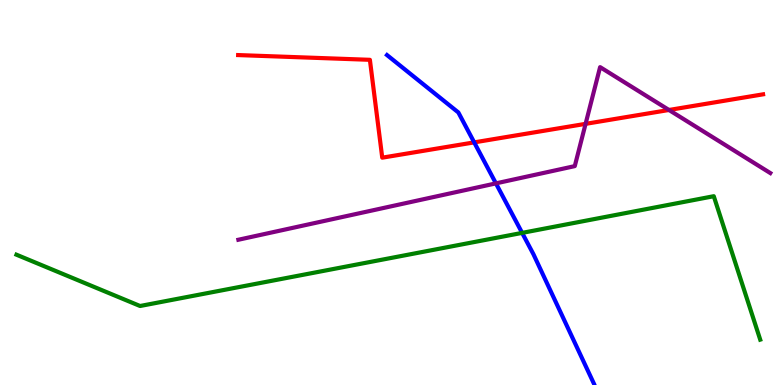[{'lines': ['blue', 'red'], 'intersections': [{'x': 6.12, 'y': 6.3}]}, {'lines': ['green', 'red'], 'intersections': []}, {'lines': ['purple', 'red'], 'intersections': [{'x': 7.56, 'y': 6.78}, {'x': 8.63, 'y': 7.14}]}, {'lines': ['blue', 'green'], 'intersections': [{'x': 6.74, 'y': 3.95}]}, {'lines': ['blue', 'purple'], 'intersections': [{'x': 6.4, 'y': 5.24}]}, {'lines': ['green', 'purple'], 'intersections': []}]